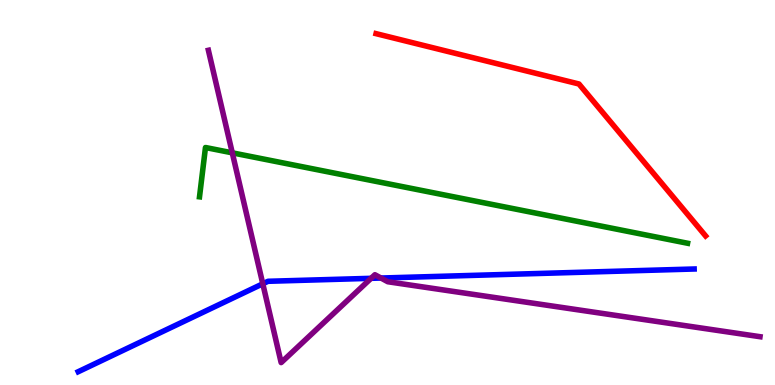[{'lines': ['blue', 'red'], 'intersections': []}, {'lines': ['green', 'red'], 'intersections': []}, {'lines': ['purple', 'red'], 'intersections': []}, {'lines': ['blue', 'green'], 'intersections': []}, {'lines': ['blue', 'purple'], 'intersections': [{'x': 3.39, 'y': 2.63}, {'x': 4.79, 'y': 2.77}, {'x': 4.92, 'y': 2.78}]}, {'lines': ['green', 'purple'], 'intersections': [{'x': 3.0, 'y': 6.03}]}]